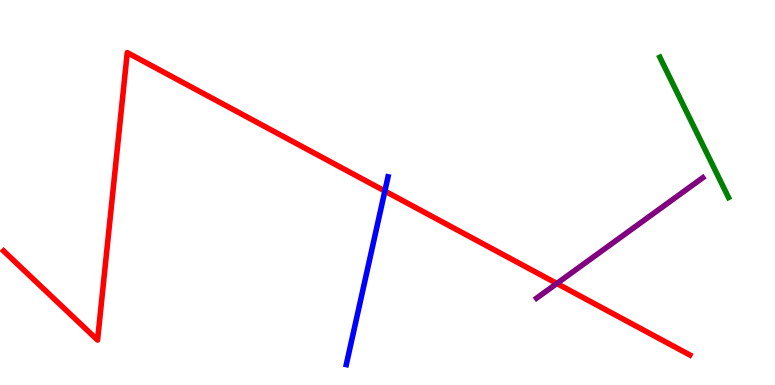[{'lines': ['blue', 'red'], 'intersections': [{'x': 4.97, 'y': 5.04}]}, {'lines': ['green', 'red'], 'intersections': []}, {'lines': ['purple', 'red'], 'intersections': [{'x': 7.19, 'y': 2.64}]}, {'lines': ['blue', 'green'], 'intersections': []}, {'lines': ['blue', 'purple'], 'intersections': []}, {'lines': ['green', 'purple'], 'intersections': []}]